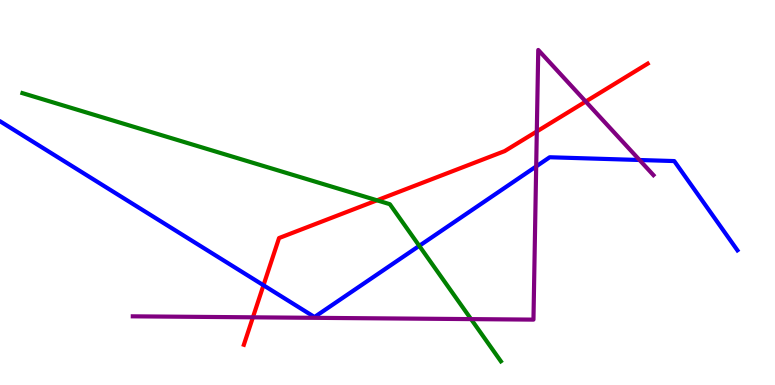[{'lines': ['blue', 'red'], 'intersections': [{'x': 3.4, 'y': 2.59}]}, {'lines': ['green', 'red'], 'intersections': [{'x': 4.86, 'y': 4.8}]}, {'lines': ['purple', 'red'], 'intersections': [{'x': 3.26, 'y': 1.76}, {'x': 6.93, 'y': 6.59}, {'x': 7.56, 'y': 7.36}]}, {'lines': ['blue', 'green'], 'intersections': [{'x': 5.41, 'y': 3.61}]}, {'lines': ['blue', 'purple'], 'intersections': [{'x': 6.92, 'y': 5.68}, {'x': 8.25, 'y': 5.84}]}, {'lines': ['green', 'purple'], 'intersections': [{'x': 6.08, 'y': 1.71}]}]